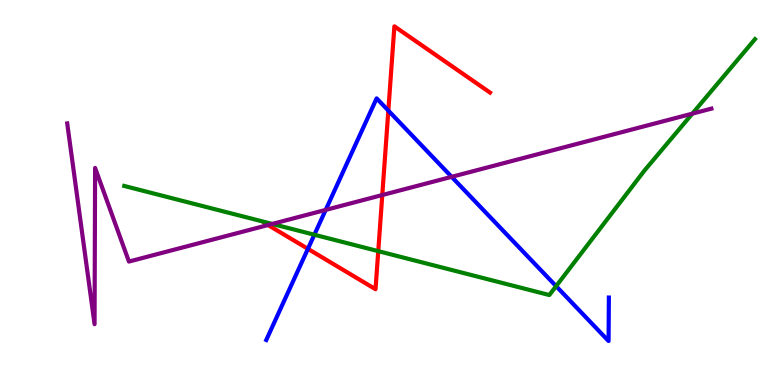[{'lines': ['blue', 'red'], 'intersections': [{'x': 3.97, 'y': 3.54}, {'x': 5.01, 'y': 7.13}]}, {'lines': ['green', 'red'], 'intersections': [{'x': 4.88, 'y': 3.48}]}, {'lines': ['purple', 'red'], 'intersections': [{'x': 3.46, 'y': 4.15}, {'x': 4.93, 'y': 4.93}]}, {'lines': ['blue', 'green'], 'intersections': [{'x': 4.06, 'y': 3.9}, {'x': 7.18, 'y': 2.57}]}, {'lines': ['blue', 'purple'], 'intersections': [{'x': 4.2, 'y': 4.55}, {'x': 5.83, 'y': 5.41}]}, {'lines': ['green', 'purple'], 'intersections': [{'x': 3.51, 'y': 4.18}, {'x': 8.93, 'y': 7.05}]}]